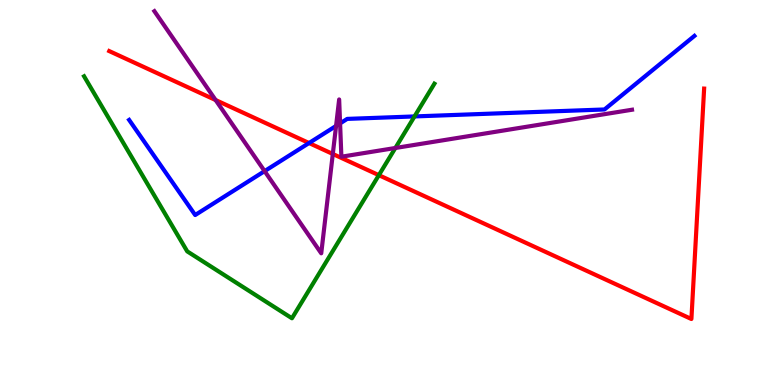[{'lines': ['blue', 'red'], 'intersections': [{'x': 3.99, 'y': 6.28}]}, {'lines': ['green', 'red'], 'intersections': [{'x': 4.89, 'y': 5.45}]}, {'lines': ['purple', 'red'], 'intersections': [{'x': 2.78, 'y': 7.4}, {'x': 4.29, 'y': 6.0}]}, {'lines': ['blue', 'green'], 'intersections': [{'x': 5.35, 'y': 6.98}]}, {'lines': ['blue', 'purple'], 'intersections': [{'x': 3.41, 'y': 5.56}, {'x': 4.34, 'y': 6.73}, {'x': 4.39, 'y': 6.79}]}, {'lines': ['green', 'purple'], 'intersections': [{'x': 5.1, 'y': 6.16}]}]